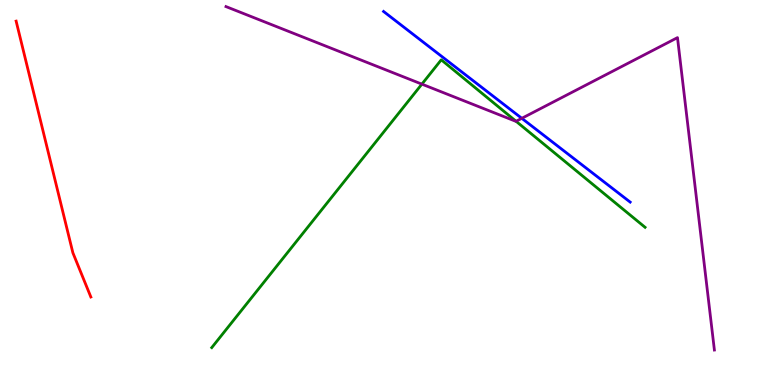[{'lines': ['blue', 'red'], 'intersections': []}, {'lines': ['green', 'red'], 'intersections': []}, {'lines': ['purple', 'red'], 'intersections': []}, {'lines': ['blue', 'green'], 'intersections': []}, {'lines': ['blue', 'purple'], 'intersections': [{'x': 6.73, 'y': 6.93}]}, {'lines': ['green', 'purple'], 'intersections': [{'x': 5.44, 'y': 7.81}, {'x': 6.66, 'y': 6.85}]}]